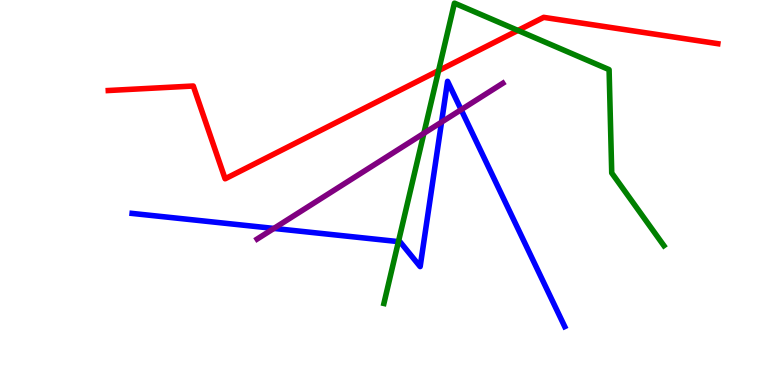[{'lines': ['blue', 'red'], 'intersections': []}, {'lines': ['green', 'red'], 'intersections': [{'x': 5.66, 'y': 8.17}, {'x': 6.68, 'y': 9.21}]}, {'lines': ['purple', 'red'], 'intersections': []}, {'lines': ['blue', 'green'], 'intersections': [{'x': 5.14, 'y': 3.72}]}, {'lines': ['blue', 'purple'], 'intersections': [{'x': 3.53, 'y': 4.07}, {'x': 5.7, 'y': 6.83}, {'x': 5.95, 'y': 7.15}]}, {'lines': ['green', 'purple'], 'intersections': [{'x': 5.47, 'y': 6.54}]}]